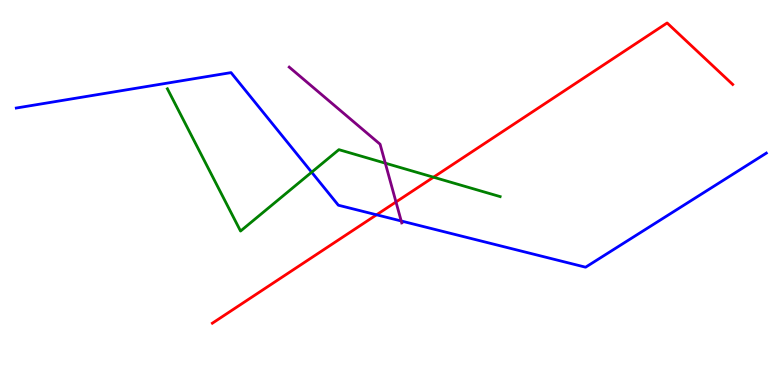[{'lines': ['blue', 'red'], 'intersections': [{'x': 4.86, 'y': 4.42}]}, {'lines': ['green', 'red'], 'intersections': [{'x': 5.59, 'y': 5.4}]}, {'lines': ['purple', 'red'], 'intersections': [{'x': 5.11, 'y': 4.75}]}, {'lines': ['blue', 'green'], 'intersections': [{'x': 4.02, 'y': 5.53}]}, {'lines': ['blue', 'purple'], 'intersections': [{'x': 5.18, 'y': 4.26}]}, {'lines': ['green', 'purple'], 'intersections': [{'x': 4.97, 'y': 5.76}]}]